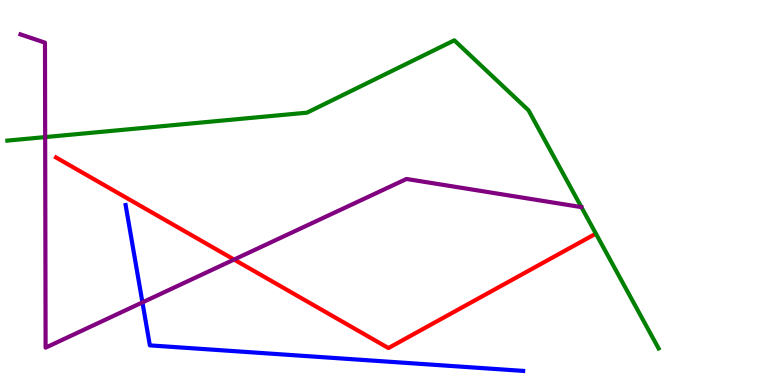[{'lines': ['blue', 'red'], 'intersections': []}, {'lines': ['green', 'red'], 'intersections': []}, {'lines': ['purple', 'red'], 'intersections': [{'x': 3.02, 'y': 3.26}]}, {'lines': ['blue', 'green'], 'intersections': []}, {'lines': ['blue', 'purple'], 'intersections': [{'x': 1.84, 'y': 2.15}]}, {'lines': ['green', 'purple'], 'intersections': [{'x': 0.583, 'y': 6.44}]}]